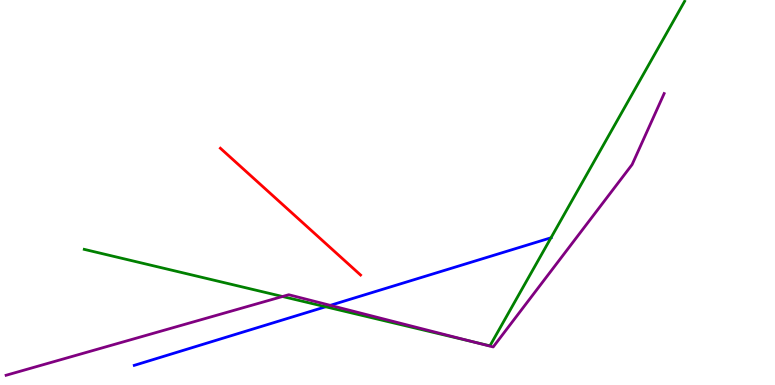[{'lines': ['blue', 'red'], 'intersections': []}, {'lines': ['green', 'red'], 'intersections': []}, {'lines': ['purple', 'red'], 'intersections': []}, {'lines': ['blue', 'green'], 'intersections': [{'x': 4.2, 'y': 2.03}, {'x': 7.11, 'y': 3.82}]}, {'lines': ['blue', 'purple'], 'intersections': [{'x': 4.26, 'y': 2.07}]}, {'lines': ['green', 'purple'], 'intersections': [{'x': 3.65, 'y': 2.3}, {'x': 6.11, 'y': 1.12}]}]